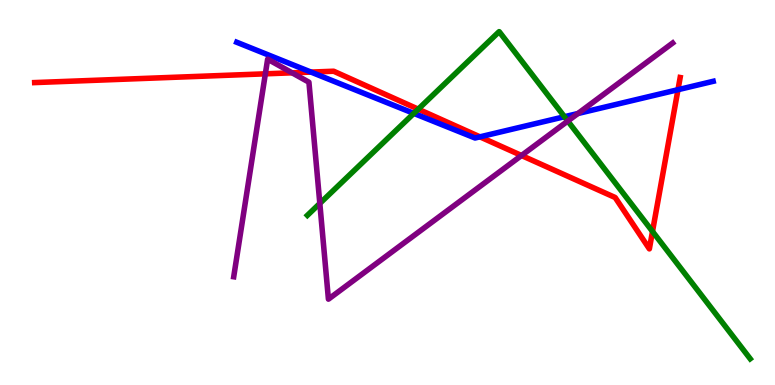[{'lines': ['blue', 'red'], 'intersections': [{'x': 4.01, 'y': 8.13}, {'x': 6.19, 'y': 6.45}, {'x': 8.75, 'y': 7.67}]}, {'lines': ['green', 'red'], 'intersections': [{'x': 5.4, 'y': 7.16}, {'x': 8.42, 'y': 3.99}]}, {'lines': ['purple', 'red'], 'intersections': [{'x': 3.42, 'y': 8.08}, {'x': 3.77, 'y': 8.11}, {'x': 6.73, 'y': 5.96}]}, {'lines': ['blue', 'green'], 'intersections': [{'x': 5.34, 'y': 7.05}, {'x': 7.28, 'y': 6.97}]}, {'lines': ['blue', 'purple'], 'intersections': [{'x': 7.46, 'y': 7.05}]}, {'lines': ['green', 'purple'], 'intersections': [{'x': 4.13, 'y': 4.72}, {'x': 7.33, 'y': 6.86}]}]